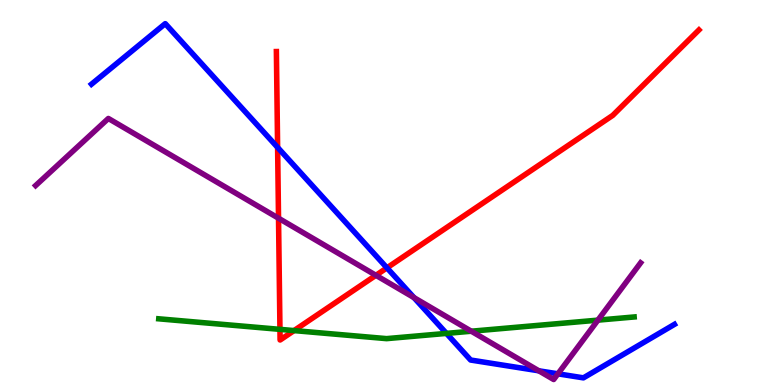[{'lines': ['blue', 'red'], 'intersections': [{'x': 3.58, 'y': 6.17}, {'x': 4.99, 'y': 3.04}]}, {'lines': ['green', 'red'], 'intersections': [{'x': 3.61, 'y': 1.45}, {'x': 3.79, 'y': 1.41}]}, {'lines': ['purple', 'red'], 'intersections': [{'x': 3.59, 'y': 4.33}, {'x': 4.85, 'y': 2.85}]}, {'lines': ['blue', 'green'], 'intersections': [{'x': 5.76, 'y': 1.34}]}, {'lines': ['blue', 'purple'], 'intersections': [{'x': 5.34, 'y': 2.27}, {'x': 6.95, 'y': 0.369}, {'x': 7.2, 'y': 0.29}]}, {'lines': ['green', 'purple'], 'intersections': [{'x': 6.08, 'y': 1.4}, {'x': 7.72, 'y': 1.68}]}]